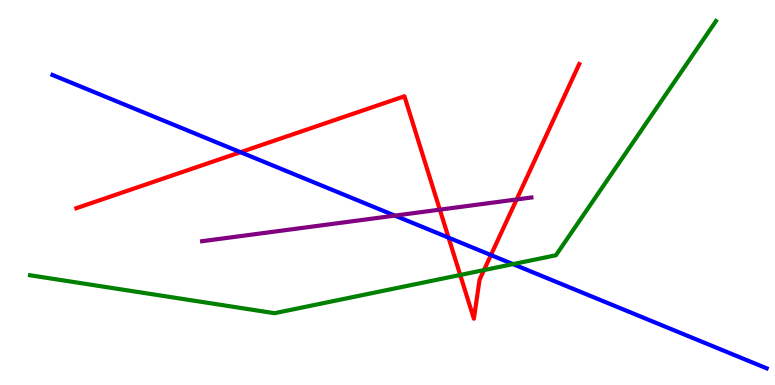[{'lines': ['blue', 'red'], 'intersections': [{'x': 3.1, 'y': 6.05}, {'x': 5.79, 'y': 3.83}, {'x': 6.33, 'y': 3.38}]}, {'lines': ['green', 'red'], 'intersections': [{'x': 5.94, 'y': 2.86}, {'x': 6.25, 'y': 2.99}]}, {'lines': ['purple', 'red'], 'intersections': [{'x': 5.68, 'y': 4.55}, {'x': 6.67, 'y': 4.82}]}, {'lines': ['blue', 'green'], 'intersections': [{'x': 6.62, 'y': 3.14}]}, {'lines': ['blue', 'purple'], 'intersections': [{'x': 5.1, 'y': 4.4}]}, {'lines': ['green', 'purple'], 'intersections': []}]